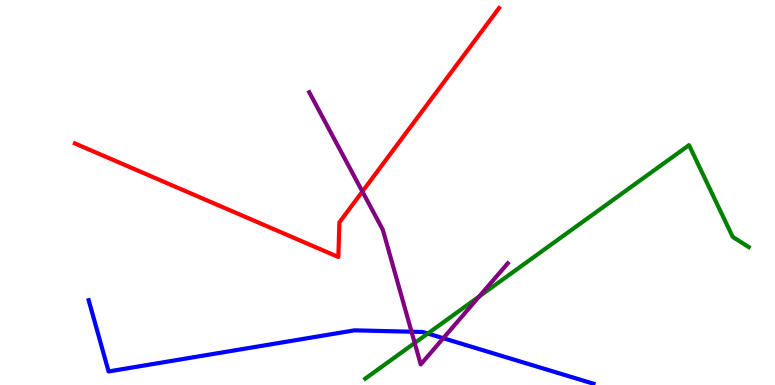[{'lines': ['blue', 'red'], 'intersections': []}, {'lines': ['green', 'red'], 'intersections': []}, {'lines': ['purple', 'red'], 'intersections': [{'x': 4.68, 'y': 5.03}]}, {'lines': ['blue', 'green'], 'intersections': [{'x': 5.52, 'y': 1.34}]}, {'lines': ['blue', 'purple'], 'intersections': [{'x': 5.31, 'y': 1.38}, {'x': 5.72, 'y': 1.22}]}, {'lines': ['green', 'purple'], 'intersections': [{'x': 5.35, 'y': 1.09}, {'x': 6.18, 'y': 2.3}]}]